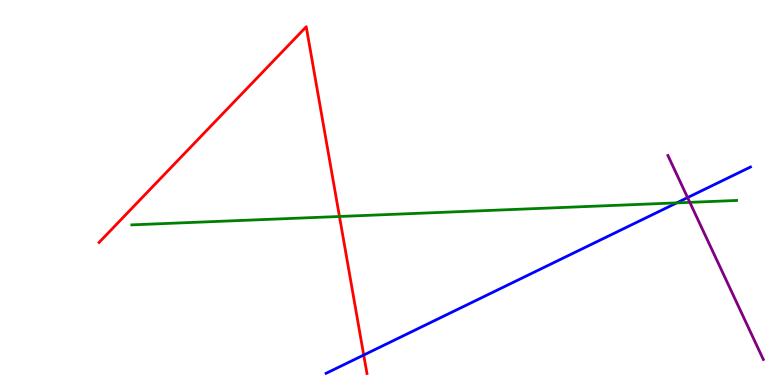[{'lines': ['blue', 'red'], 'intersections': [{'x': 4.69, 'y': 0.778}]}, {'lines': ['green', 'red'], 'intersections': [{'x': 4.38, 'y': 4.38}]}, {'lines': ['purple', 'red'], 'intersections': []}, {'lines': ['blue', 'green'], 'intersections': [{'x': 8.73, 'y': 4.73}]}, {'lines': ['blue', 'purple'], 'intersections': [{'x': 8.87, 'y': 4.87}]}, {'lines': ['green', 'purple'], 'intersections': [{'x': 8.9, 'y': 4.74}]}]